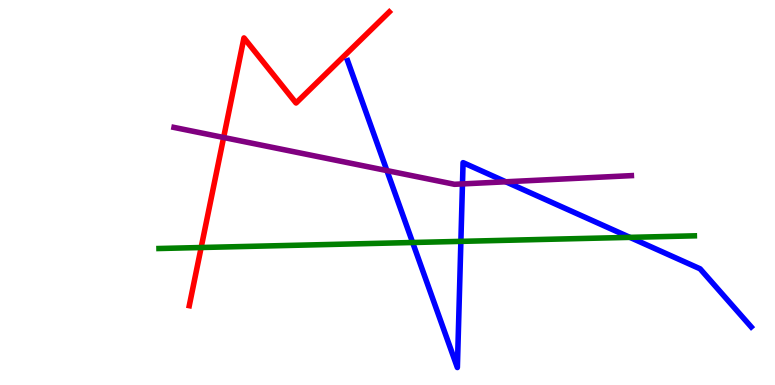[{'lines': ['blue', 'red'], 'intersections': []}, {'lines': ['green', 'red'], 'intersections': [{'x': 2.6, 'y': 3.57}]}, {'lines': ['purple', 'red'], 'intersections': [{'x': 2.89, 'y': 6.43}]}, {'lines': ['blue', 'green'], 'intersections': [{'x': 5.32, 'y': 3.7}, {'x': 5.95, 'y': 3.73}, {'x': 8.13, 'y': 3.83}]}, {'lines': ['blue', 'purple'], 'intersections': [{'x': 4.99, 'y': 5.57}, {'x': 5.97, 'y': 5.22}, {'x': 6.53, 'y': 5.28}]}, {'lines': ['green', 'purple'], 'intersections': []}]